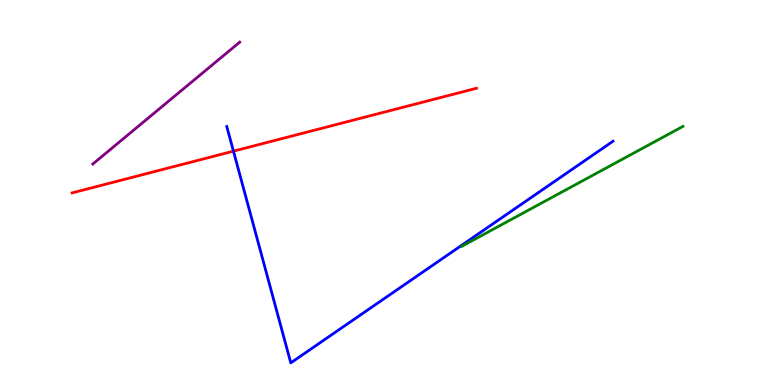[{'lines': ['blue', 'red'], 'intersections': [{'x': 3.01, 'y': 6.07}]}, {'lines': ['green', 'red'], 'intersections': []}, {'lines': ['purple', 'red'], 'intersections': []}, {'lines': ['blue', 'green'], 'intersections': []}, {'lines': ['blue', 'purple'], 'intersections': []}, {'lines': ['green', 'purple'], 'intersections': []}]